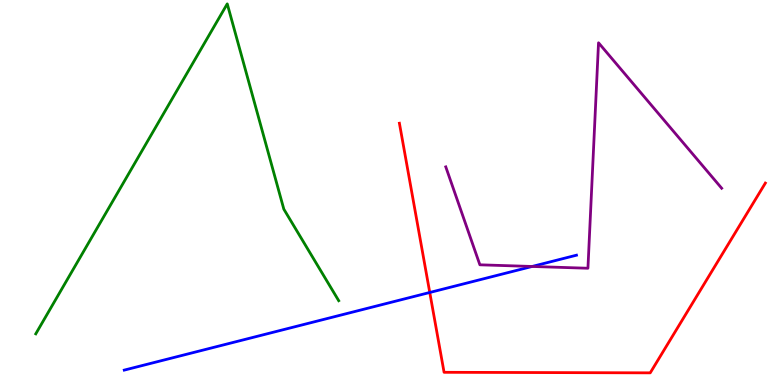[{'lines': ['blue', 'red'], 'intersections': [{'x': 5.55, 'y': 2.4}]}, {'lines': ['green', 'red'], 'intersections': []}, {'lines': ['purple', 'red'], 'intersections': []}, {'lines': ['blue', 'green'], 'intersections': []}, {'lines': ['blue', 'purple'], 'intersections': [{'x': 6.87, 'y': 3.08}]}, {'lines': ['green', 'purple'], 'intersections': []}]